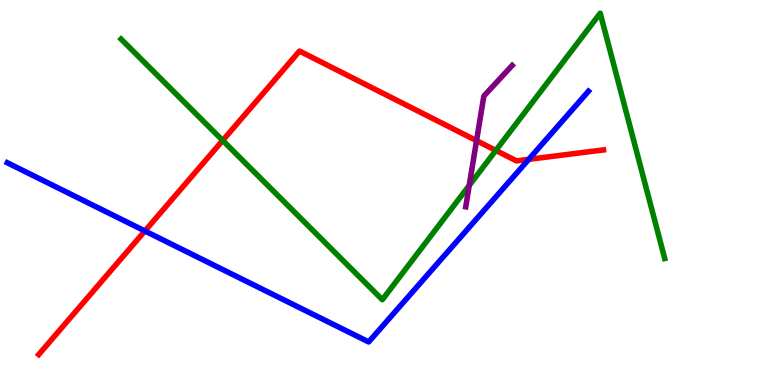[{'lines': ['blue', 'red'], 'intersections': [{'x': 1.87, 'y': 4.0}, {'x': 6.82, 'y': 5.86}]}, {'lines': ['green', 'red'], 'intersections': [{'x': 2.87, 'y': 6.35}, {'x': 6.4, 'y': 6.09}]}, {'lines': ['purple', 'red'], 'intersections': [{'x': 6.15, 'y': 6.35}]}, {'lines': ['blue', 'green'], 'intersections': []}, {'lines': ['blue', 'purple'], 'intersections': []}, {'lines': ['green', 'purple'], 'intersections': [{'x': 6.05, 'y': 5.18}]}]